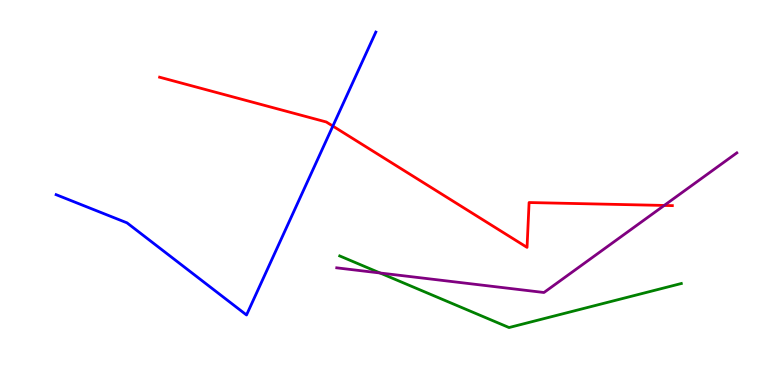[{'lines': ['blue', 'red'], 'intersections': [{'x': 4.29, 'y': 6.73}]}, {'lines': ['green', 'red'], 'intersections': []}, {'lines': ['purple', 'red'], 'intersections': [{'x': 8.57, 'y': 4.66}]}, {'lines': ['blue', 'green'], 'intersections': []}, {'lines': ['blue', 'purple'], 'intersections': []}, {'lines': ['green', 'purple'], 'intersections': [{'x': 4.9, 'y': 2.91}]}]